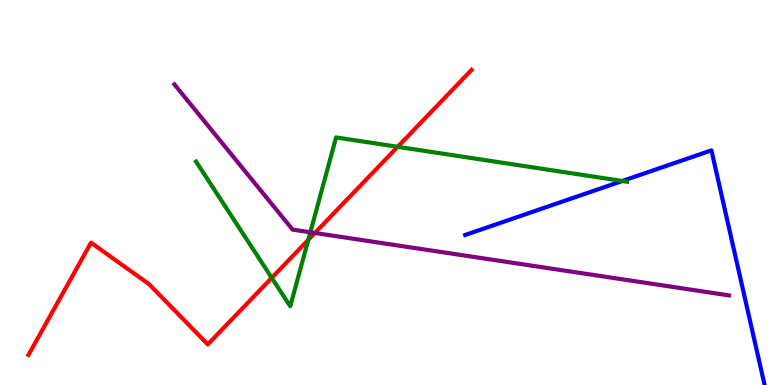[{'lines': ['blue', 'red'], 'intersections': []}, {'lines': ['green', 'red'], 'intersections': [{'x': 3.51, 'y': 2.78}, {'x': 3.98, 'y': 3.77}, {'x': 5.13, 'y': 6.19}]}, {'lines': ['purple', 'red'], 'intersections': [{'x': 4.06, 'y': 3.95}]}, {'lines': ['blue', 'green'], 'intersections': [{'x': 8.03, 'y': 5.3}]}, {'lines': ['blue', 'purple'], 'intersections': []}, {'lines': ['green', 'purple'], 'intersections': [{'x': 4.0, 'y': 3.97}]}]